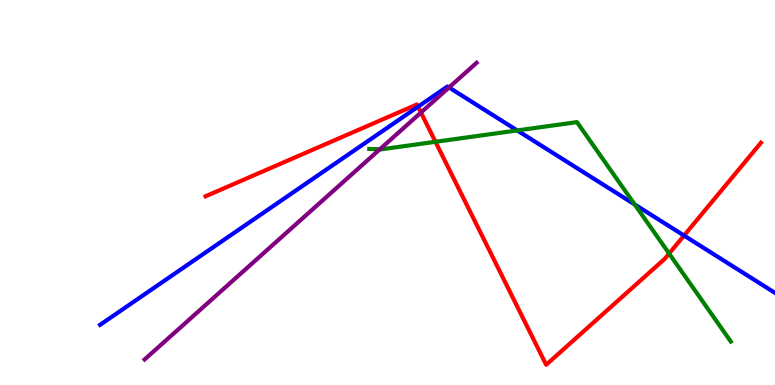[{'lines': ['blue', 'red'], 'intersections': [{'x': 5.39, 'y': 7.23}, {'x': 8.83, 'y': 3.88}]}, {'lines': ['green', 'red'], 'intersections': [{'x': 5.62, 'y': 6.32}, {'x': 8.63, 'y': 3.41}]}, {'lines': ['purple', 'red'], 'intersections': [{'x': 5.43, 'y': 7.08}]}, {'lines': ['blue', 'green'], 'intersections': [{'x': 6.67, 'y': 6.61}, {'x': 8.19, 'y': 4.69}]}, {'lines': ['blue', 'purple'], 'intersections': [{'x': 5.79, 'y': 7.73}]}, {'lines': ['green', 'purple'], 'intersections': [{'x': 4.9, 'y': 6.12}]}]